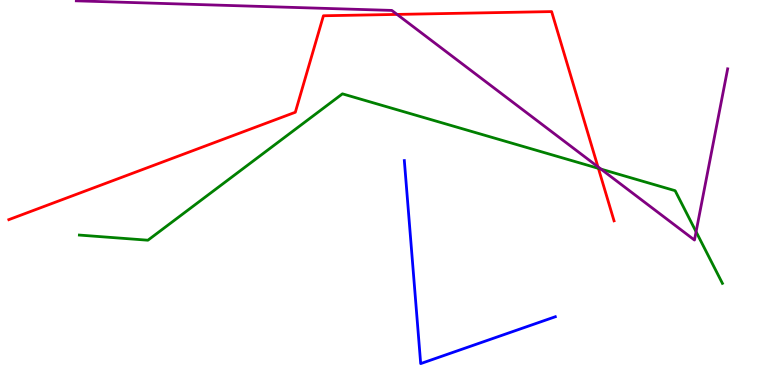[{'lines': ['blue', 'red'], 'intersections': []}, {'lines': ['green', 'red'], 'intersections': [{'x': 7.72, 'y': 5.63}]}, {'lines': ['purple', 'red'], 'intersections': [{'x': 5.12, 'y': 9.63}, {'x': 7.72, 'y': 5.67}]}, {'lines': ['blue', 'green'], 'intersections': []}, {'lines': ['blue', 'purple'], 'intersections': []}, {'lines': ['green', 'purple'], 'intersections': [{'x': 7.75, 'y': 5.61}, {'x': 8.98, 'y': 3.98}]}]